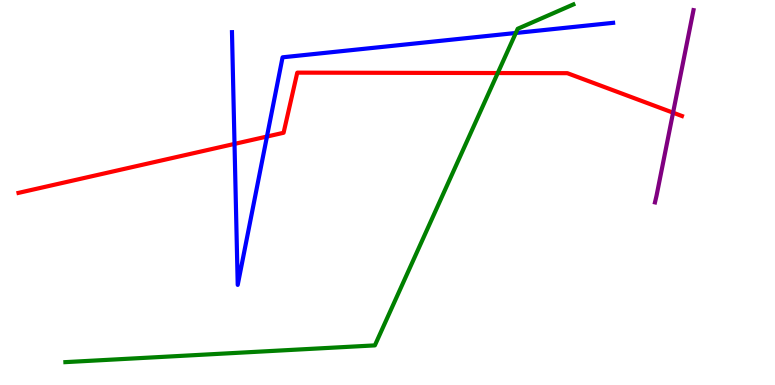[{'lines': ['blue', 'red'], 'intersections': [{'x': 3.03, 'y': 6.26}, {'x': 3.44, 'y': 6.45}]}, {'lines': ['green', 'red'], 'intersections': [{'x': 6.42, 'y': 8.1}]}, {'lines': ['purple', 'red'], 'intersections': [{'x': 8.68, 'y': 7.07}]}, {'lines': ['blue', 'green'], 'intersections': [{'x': 6.66, 'y': 9.14}]}, {'lines': ['blue', 'purple'], 'intersections': []}, {'lines': ['green', 'purple'], 'intersections': []}]